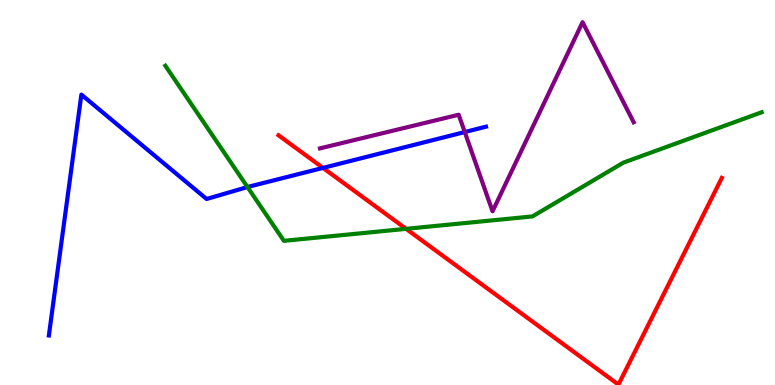[{'lines': ['blue', 'red'], 'intersections': [{'x': 4.17, 'y': 5.64}]}, {'lines': ['green', 'red'], 'intersections': [{'x': 5.24, 'y': 4.06}]}, {'lines': ['purple', 'red'], 'intersections': []}, {'lines': ['blue', 'green'], 'intersections': [{'x': 3.19, 'y': 5.14}]}, {'lines': ['blue', 'purple'], 'intersections': [{'x': 6.0, 'y': 6.57}]}, {'lines': ['green', 'purple'], 'intersections': []}]